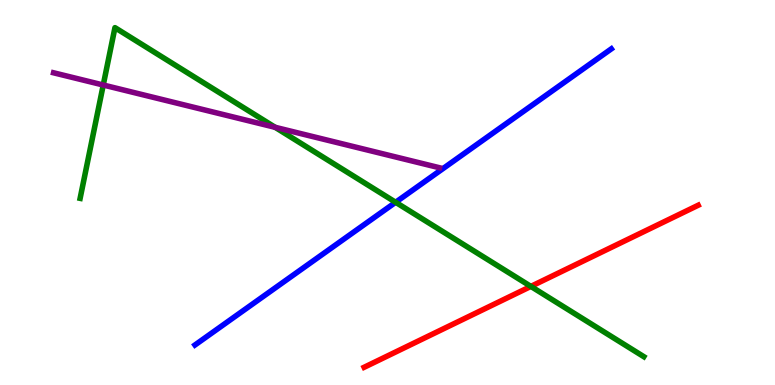[{'lines': ['blue', 'red'], 'intersections': []}, {'lines': ['green', 'red'], 'intersections': [{'x': 6.85, 'y': 2.56}]}, {'lines': ['purple', 'red'], 'intersections': []}, {'lines': ['blue', 'green'], 'intersections': [{'x': 5.11, 'y': 4.75}]}, {'lines': ['blue', 'purple'], 'intersections': []}, {'lines': ['green', 'purple'], 'intersections': [{'x': 1.33, 'y': 7.79}, {'x': 3.55, 'y': 6.69}]}]